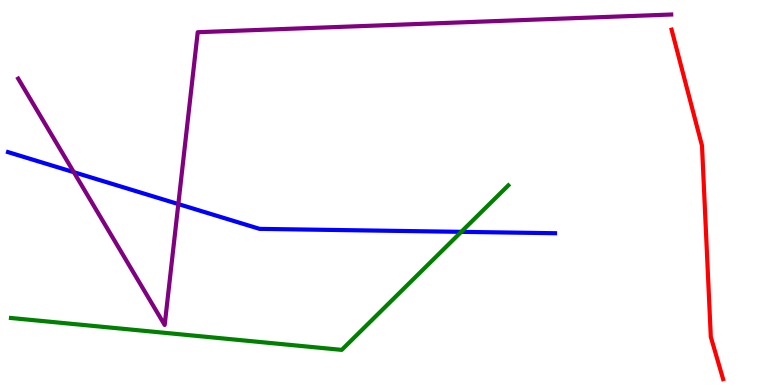[{'lines': ['blue', 'red'], 'intersections': []}, {'lines': ['green', 'red'], 'intersections': []}, {'lines': ['purple', 'red'], 'intersections': []}, {'lines': ['blue', 'green'], 'intersections': [{'x': 5.95, 'y': 3.98}]}, {'lines': ['blue', 'purple'], 'intersections': [{'x': 0.952, 'y': 5.53}, {'x': 2.3, 'y': 4.7}]}, {'lines': ['green', 'purple'], 'intersections': []}]